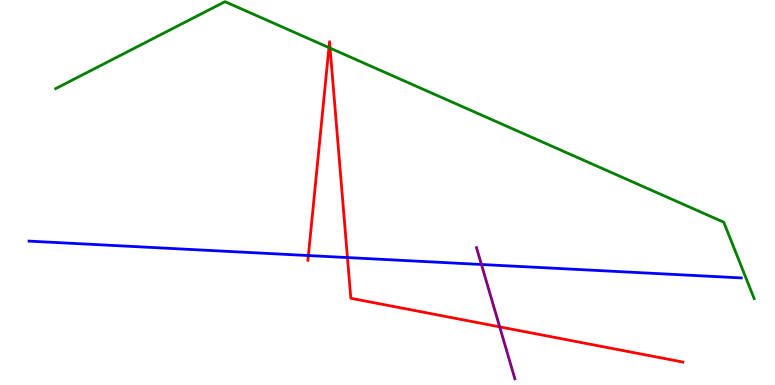[{'lines': ['blue', 'red'], 'intersections': [{'x': 3.98, 'y': 3.36}, {'x': 4.48, 'y': 3.31}]}, {'lines': ['green', 'red'], 'intersections': [{'x': 4.24, 'y': 8.76}, {'x': 4.26, 'y': 8.75}]}, {'lines': ['purple', 'red'], 'intersections': [{'x': 6.45, 'y': 1.51}]}, {'lines': ['blue', 'green'], 'intersections': []}, {'lines': ['blue', 'purple'], 'intersections': [{'x': 6.21, 'y': 3.13}]}, {'lines': ['green', 'purple'], 'intersections': []}]